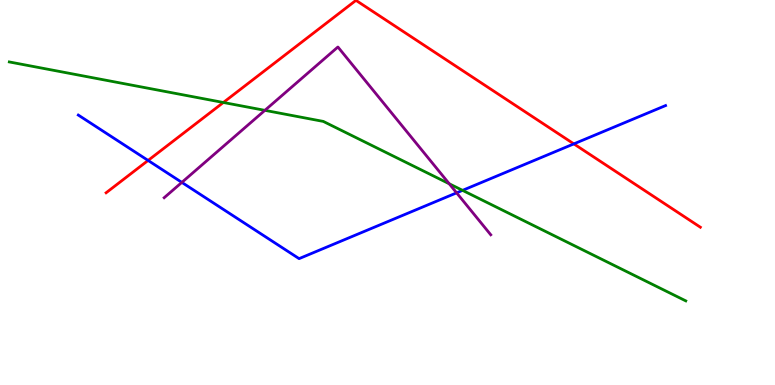[{'lines': ['blue', 'red'], 'intersections': [{'x': 1.91, 'y': 5.83}, {'x': 7.4, 'y': 6.26}]}, {'lines': ['green', 'red'], 'intersections': [{'x': 2.88, 'y': 7.34}]}, {'lines': ['purple', 'red'], 'intersections': []}, {'lines': ['blue', 'green'], 'intersections': [{'x': 5.97, 'y': 5.06}]}, {'lines': ['blue', 'purple'], 'intersections': [{'x': 2.35, 'y': 5.26}, {'x': 5.89, 'y': 4.99}]}, {'lines': ['green', 'purple'], 'intersections': [{'x': 3.42, 'y': 7.13}, {'x': 5.8, 'y': 5.23}]}]